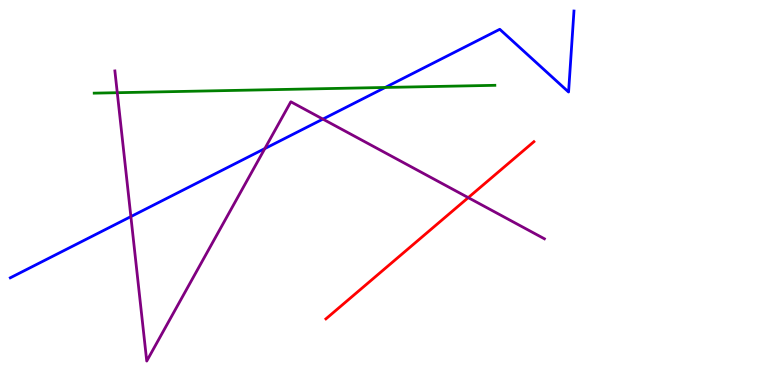[{'lines': ['blue', 'red'], 'intersections': []}, {'lines': ['green', 'red'], 'intersections': []}, {'lines': ['purple', 'red'], 'intersections': [{'x': 6.04, 'y': 4.87}]}, {'lines': ['blue', 'green'], 'intersections': [{'x': 4.97, 'y': 7.73}]}, {'lines': ['blue', 'purple'], 'intersections': [{'x': 1.69, 'y': 4.37}, {'x': 3.42, 'y': 6.14}, {'x': 4.17, 'y': 6.91}]}, {'lines': ['green', 'purple'], 'intersections': [{'x': 1.51, 'y': 7.59}]}]